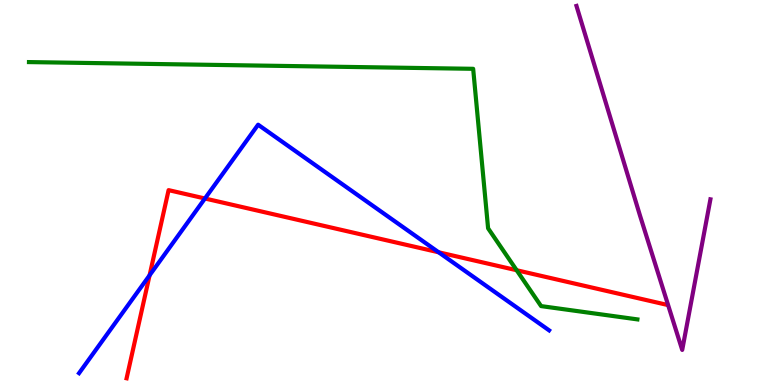[{'lines': ['blue', 'red'], 'intersections': [{'x': 1.93, 'y': 2.85}, {'x': 2.64, 'y': 4.84}, {'x': 5.66, 'y': 3.45}]}, {'lines': ['green', 'red'], 'intersections': [{'x': 6.67, 'y': 2.98}]}, {'lines': ['purple', 'red'], 'intersections': []}, {'lines': ['blue', 'green'], 'intersections': []}, {'lines': ['blue', 'purple'], 'intersections': []}, {'lines': ['green', 'purple'], 'intersections': []}]